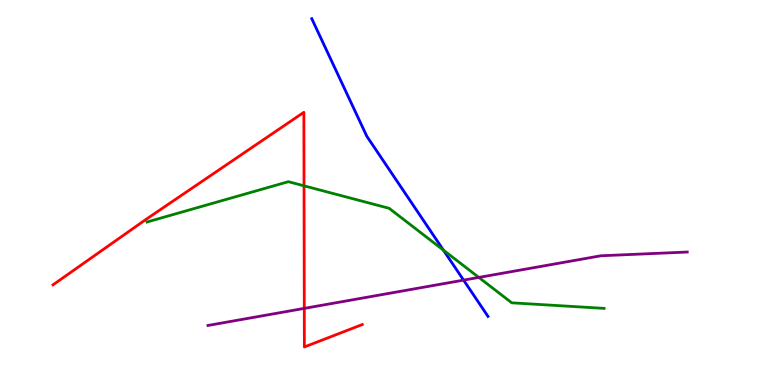[{'lines': ['blue', 'red'], 'intersections': []}, {'lines': ['green', 'red'], 'intersections': [{'x': 3.92, 'y': 5.17}]}, {'lines': ['purple', 'red'], 'intersections': [{'x': 3.93, 'y': 1.99}]}, {'lines': ['blue', 'green'], 'intersections': [{'x': 5.72, 'y': 3.5}]}, {'lines': ['blue', 'purple'], 'intersections': [{'x': 5.98, 'y': 2.72}]}, {'lines': ['green', 'purple'], 'intersections': [{'x': 6.18, 'y': 2.79}]}]